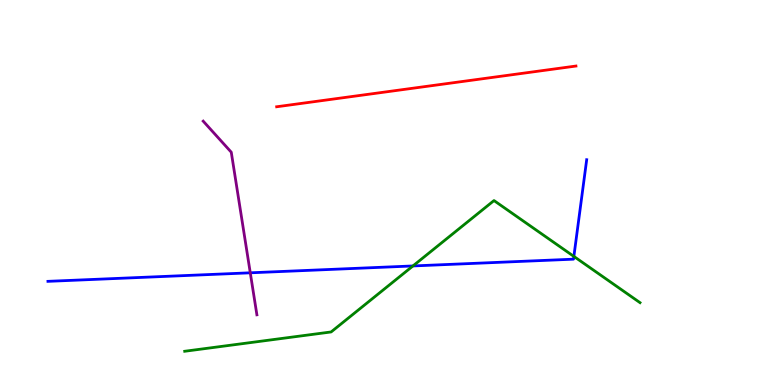[{'lines': ['blue', 'red'], 'intersections': []}, {'lines': ['green', 'red'], 'intersections': []}, {'lines': ['purple', 'red'], 'intersections': []}, {'lines': ['blue', 'green'], 'intersections': [{'x': 5.33, 'y': 3.09}, {'x': 7.4, 'y': 3.34}]}, {'lines': ['blue', 'purple'], 'intersections': [{'x': 3.23, 'y': 2.91}]}, {'lines': ['green', 'purple'], 'intersections': []}]